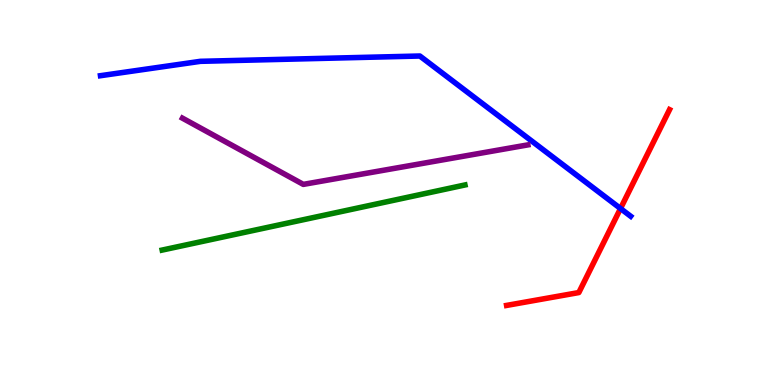[{'lines': ['blue', 'red'], 'intersections': [{'x': 8.01, 'y': 4.58}]}, {'lines': ['green', 'red'], 'intersections': []}, {'lines': ['purple', 'red'], 'intersections': []}, {'lines': ['blue', 'green'], 'intersections': []}, {'lines': ['blue', 'purple'], 'intersections': []}, {'lines': ['green', 'purple'], 'intersections': []}]